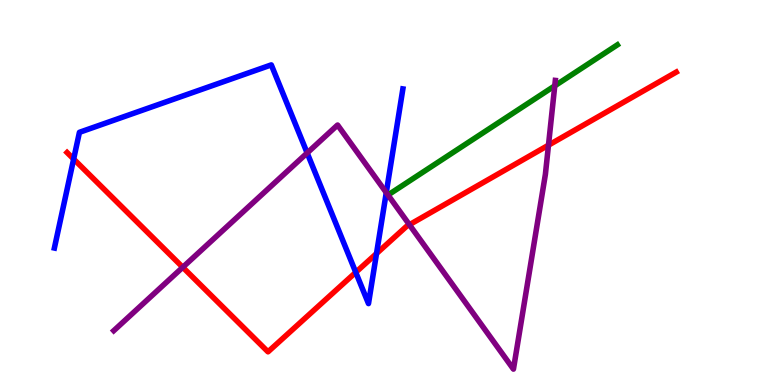[{'lines': ['blue', 'red'], 'intersections': [{'x': 0.95, 'y': 5.87}, {'x': 4.59, 'y': 2.93}, {'x': 4.86, 'y': 3.41}]}, {'lines': ['green', 'red'], 'intersections': []}, {'lines': ['purple', 'red'], 'intersections': [{'x': 2.36, 'y': 3.06}, {'x': 5.28, 'y': 4.16}, {'x': 7.08, 'y': 6.23}]}, {'lines': ['blue', 'green'], 'intersections': []}, {'lines': ['blue', 'purple'], 'intersections': [{'x': 3.96, 'y': 6.03}, {'x': 4.98, 'y': 5.0}]}, {'lines': ['green', 'purple'], 'intersections': [{'x': 7.16, 'y': 7.77}]}]